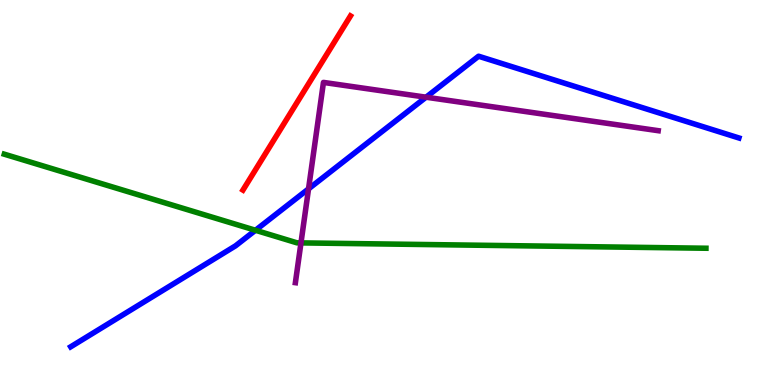[{'lines': ['blue', 'red'], 'intersections': []}, {'lines': ['green', 'red'], 'intersections': []}, {'lines': ['purple', 'red'], 'intersections': []}, {'lines': ['blue', 'green'], 'intersections': [{'x': 3.3, 'y': 4.02}]}, {'lines': ['blue', 'purple'], 'intersections': [{'x': 3.98, 'y': 5.09}, {'x': 5.5, 'y': 7.48}]}, {'lines': ['green', 'purple'], 'intersections': [{'x': 3.88, 'y': 3.69}]}]